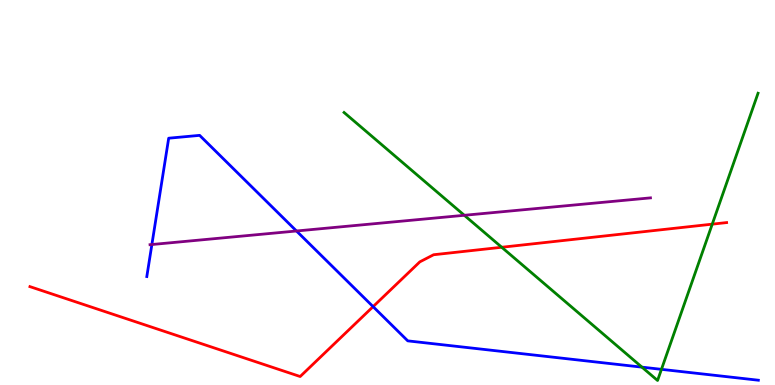[{'lines': ['blue', 'red'], 'intersections': [{'x': 4.81, 'y': 2.04}]}, {'lines': ['green', 'red'], 'intersections': [{'x': 6.47, 'y': 3.58}, {'x': 9.19, 'y': 4.18}]}, {'lines': ['purple', 'red'], 'intersections': []}, {'lines': ['blue', 'green'], 'intersections': [{'x': 8.28, 'y': 0.464}, {'x': 8.53, 'y': 0.407}]}, {'lines': ['blue', 'purple'], 'intersections': [{'x': 1.96, 'y': 3.65}, {'x': 3.83, 'y': 4.0}]}, {'lines': ['green', 'purple'], 'intersections': [{'x': 5.99, 'y': 4.41}]}]